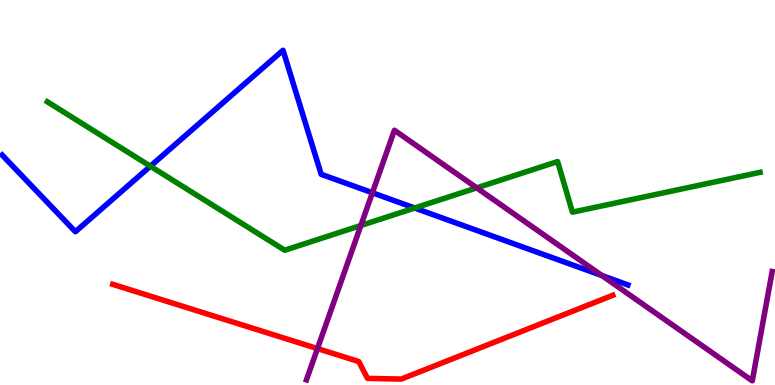[{'lines': ['blue', 'red'], 'intersections': []}, {'lines': ['green', 'red'], 'intersections': []}, {'lines': ['purple', 'red'], 'intersections': [{'x': 4.1, 'y': 0.946}]}, {'lines': ['blue', 'green'], 'intersections': [{'x': 1.94, 'y': 5.68}, {'x': 5.35, 'y': 4.6}]}, {'lines': ['blue', 'purple'], 'intersections': [{'x': 4.8, 'y': 4.99}, {'x': 7.77, 'y': 2.84}]}, {'lines': ['green', 'purple'], 'intersections': [{'x': 4.66, 'y': 4.14}, {'x': 6.15, 'y': 5.12}]}]